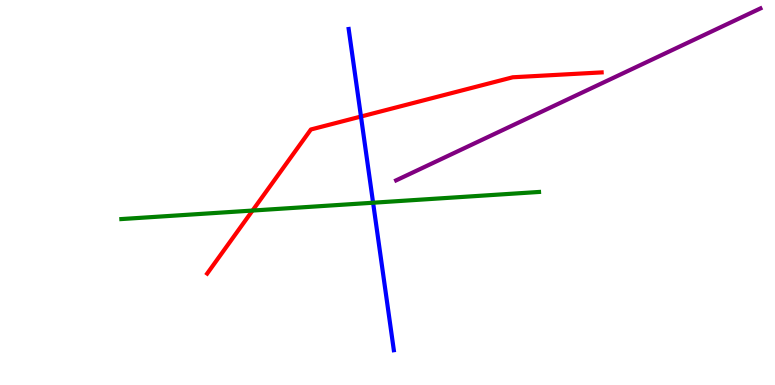[{'lines': ['blue', 'red'], 'intersections': [{'x': 4.66, 'y': 6.97}]}, {'lines': ['green', 'red'], 'intersections': [{'x': 3.26, 'y': 4.53}]}, {'lines': ['purple', 'red'], 'intersections': []}, {'lines': ['blue', 'green'], 'intersections': [{'x': 4.81, 'y': 4.73}]}, {'lines': ['blue', 'purple'], 'intersections': []}, {'lines': ['green', 'purple'], 'intersections': []}]